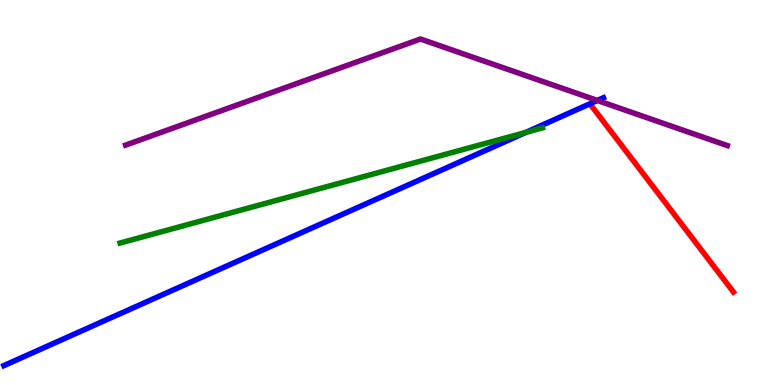[{'lines': ['blue', 'red'], 'intersections': []}, {'lines': ['green', 'red'], 'intersections': []}, {'lines': ['purple', 'red'], 'intersections': []}, {'lines': ['blue', 'green'], 'intersections': [{'x': 6.79, 'y': 6.56}]}, {'lines': ['blue', 'purple'], 'intersections': [{'x': 7.71, 'y': 7.39}]}, {'lines': ['green', 'purple'], 'intersections': []}]